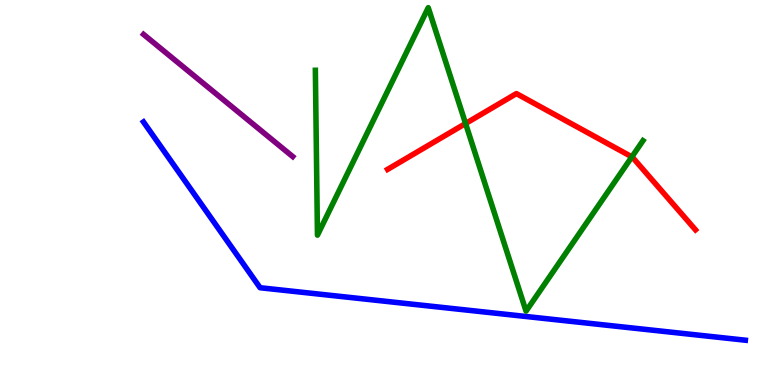[{'lines': ['blue', 'red'], 'intersections': []}, {'lines': ['green', 'red'], 'intersections': [{'x': 6.01, 'y': 6.79}, {'x': 8.15, 'y': 5.93}]}, {'lines': ['purple', 'red'], 'intersections': []}, {'lines': ['blue', 'green'], 'intersections': []}, {'lines': ['blue', 'purple'], 'intersections': []}, {'lines': ['green', 'purple'], 'intersections': []}]